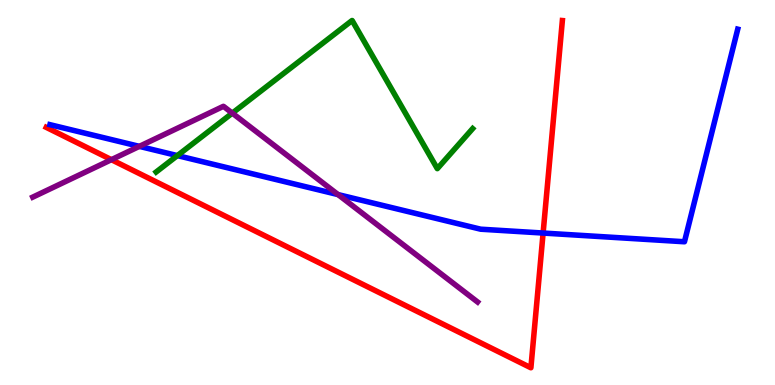[{'lines': ['blue', 'red'], 'intersections': [{'x': 7.01, 'y': 3.95}]}, {'lines': ['green', 'red'], 'intersections': []}, {'lines': ['purple', 'red'], 'intersections': [{'x': 1.44, 'y': 5.85}]}, {'lines': ['blue', 'green'], 'intersections': [{'x': 2.29, 'y': 5.96}]}, {'lines': ['blue', 'purple'], 'intersections': [{'x': 1.8, 'y': 6.2}, {'x': 4.36, 'y': 4.95}]}, {'lines': ['green', 'purple'], 'intersections': [{'x': 3.0, 'y': 7.06}]}]